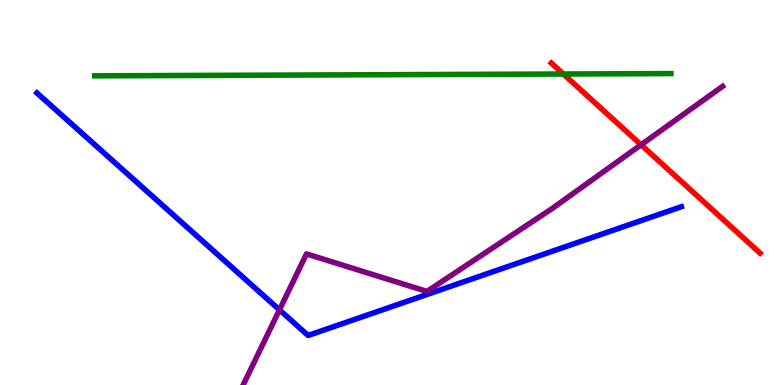[{'lines': ['blue', 'red'], 'intersections': []}, {'lines': ['green', 'red'], 'intersections': [{'x': 7.27, 'y': 8.08}]}, {'lines': ['purple', 'red'], 'intersections': [{'x': 8.27, 'y': 6.24}]}, {'lines': ['blue', 'green'], 'intersections': []}, {'lines': ['blue', 'purple'], 'intersections': [{'x': 3.61, 'y': 1.95}]}, {'lines': ['green', 'purple'], 'intersections': []}]